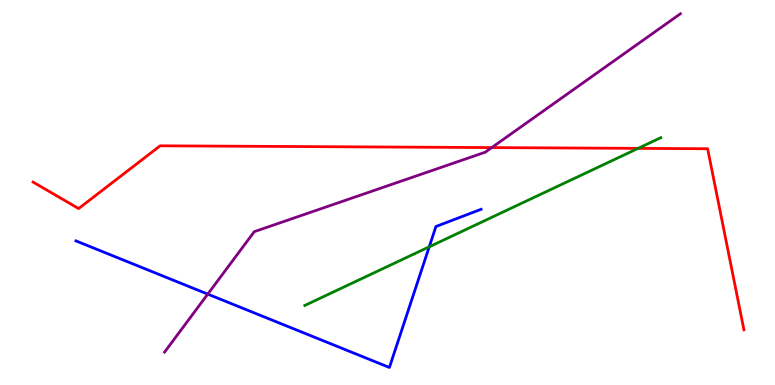[{'lines': ['blue', 'red'], 'intersections': []}, {'lines': ['green', 'red'], 'intersections': [{'x': 8.23, 'y': 6.15}]}, {'lines': ['purple', 'red'], 'intersections': [{'x': 6.35, 'y': 6.17}]}, {'lines': ['blue', 'green'], 'intersections': [{'x': 5.54, 'y': 3.59}]}, {'lines': ['blue', 'purple'], 'intersections': [{'x': 2.68, 'y': 2.36}]}, {'lines': ['green', 'purple'], 'intersections': []}]